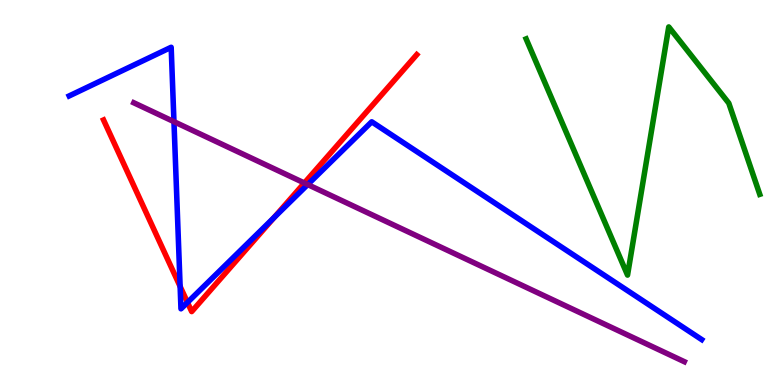[{'lines': ['blue', 'red'], 'intersections': [{'x': 2.32, 'y': 2.56}, {'x': 2.42, 'y': 2.14}, {'x': 3.54, 'y': 4.35}]}, {'lines': ['green', 'red'], 'intersections': []}, {'lines': ['purple', 'red'], 'intersections': [{'x': 3.93, 'y': 5.25}]}, {'lines': ['blue', 'green'], 'intersections': []}, {'lines': ['blue', 'purple'], 'intersections': [{'x': 2.24, 'y': 6.84}, {'x': 3.97, 'y': 5.21}]}, {'lines': ['green', 'purple'], 'intersections': []}]